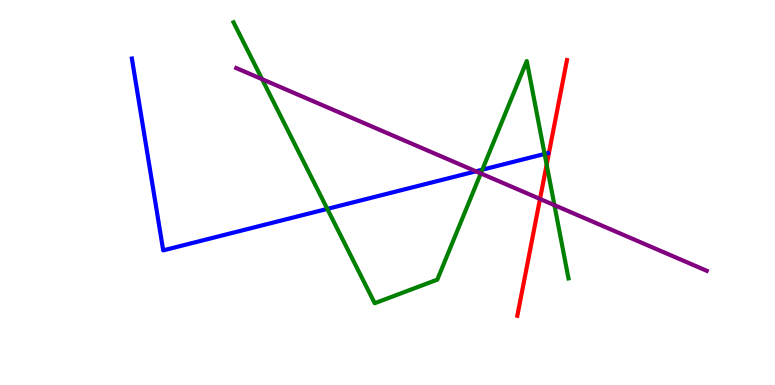[{'lines': ['blue', 'red'], 'intersections': []}, {'lines': ['green', 'red'], 'intersections': [{'x': 7.05, 'y': 5.72}]}, {'lines': ['purple', 'red'], 'intersections': [{'x': 6.97, 'y': 4.83}]}, {'lines': ['blue', 'green'], 'intersections': [{'x': 4.22, 'y': 4.57}, {'x': 6.22, 'y': 5.59}, {'x': 7.03, 'y': 6.0}]}, {'lines': ['blue', 'purple'], 'intersections': [{'x': 6.14, 'y': 5.55}]}, {'lines': ['green', 'purple'], 'intersections': [{'x': 3.38, 'y': 7.94}, {'x': 6.2, 'y': 5.5}, {'x': 7.15, 'y': 4.67}]}]